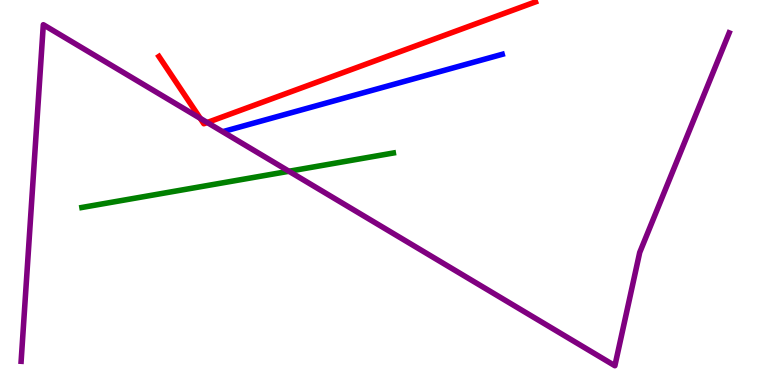[{'lines': ['blue', 'red'], 'intersections': []}, {'lines': ['green', 'red'], 'intersections': []}, {'lines': ['purple', 'red'], 'intersections': [{'x': 2.58, 'y': 6.93}, {'x': 2.67, 'y': 6.82}]}, {'lines': ['blue', 'green'], 'intersections': []}, {'lines': ['blue', 'purple'], 'intersections': []}, {'lines': ['green', 'purple'], 'intersections': [{'x': 3.73, 'y': 5.55}]}]